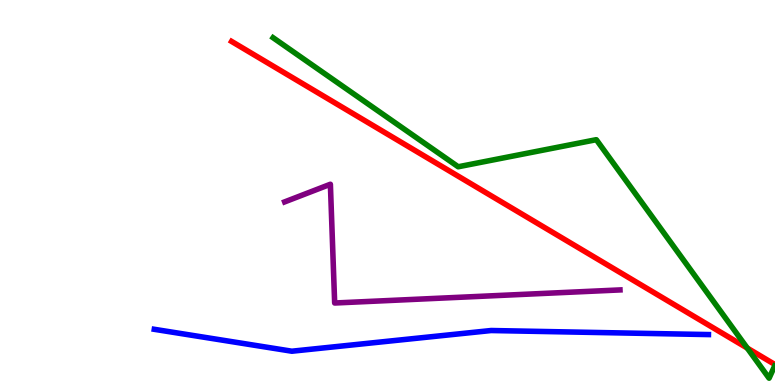[{'lines': ['blue', 'red'], 'intersections': []}, {'lines': ['green', 'red'], 'intersections': [{'x': 9.64, 'y': 0.959}]}, {'lines': ['purple', 'red'], 'intersections': []}, {'lines': ['blue', 'green'], 'intersections': []}, {'lines': ['blue', 'purple'], 'intersections': []}, {'lines': ['green', 'purple'], 'intersections': []}]